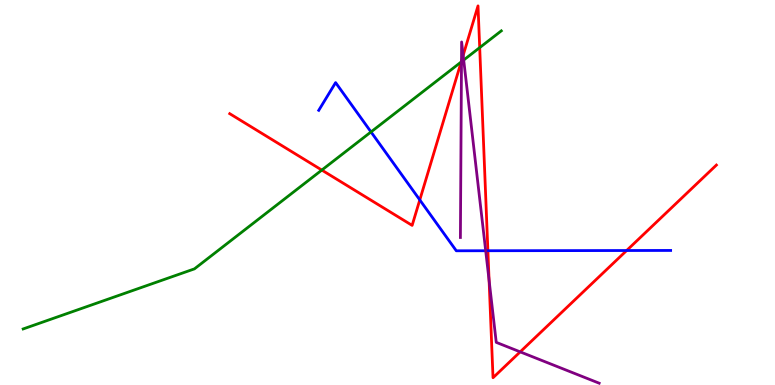[{'lines': ['blue', 'red'], 'intersections': [{'x': 5.42, 'y': 4.81}, {'x': 6.3, 'y': 3.49}, {'x': 8.09, 'y': 3.49}]}, {'lines': ['green', 'red'], 'intersections': [{'x': 4.15, 'y': 5.58}, {'x': 5.95, 'y': 8.39}, {'x': 6.19, 'y': 8.76}]}, {'lines': ['purple', 'red'], 'intersections': [{'x': 5.95, 'y': 8.42}, {'x': 5.98, 'y': 8.56}, {'x': 6.31, 'y': 2.72}, {'x': 6.71, 'y': 0.861}]}, {'lines': ['blue', 'green'], 'intersections': [{'x': 4.79, 'y': 6.57}]}, {'lines': ['blue', 'purple'], 'intersections': [{'x': 6.27, 'y': 3.49}]}, {'lines': ['green', 'purple'], 'intersections': [{'x': 5.95, 'y': 8.4}, {'x': 5.98, 'y': 8.44}]}]